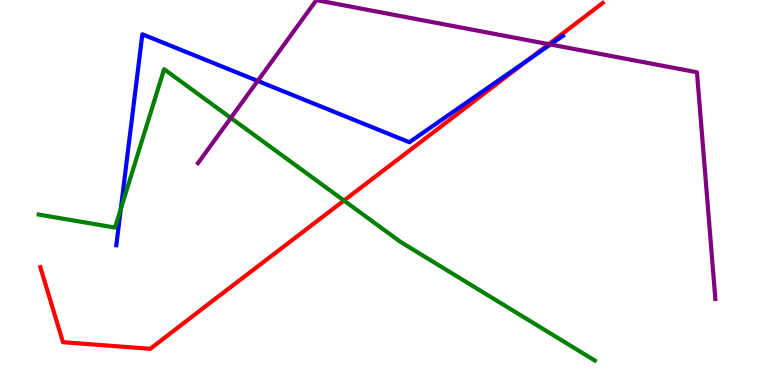[{'lines': ['blue', 'red'], 'intersections': [{'x': 6.81, 'y': 8.44}]}, {'lines': ['green', 'red'], 'intersections': [{'x': 4.44, 'y': 4.79}]}, {'lines': ['purple', 'red'], 'intersections': [{'x': 7.08, 'y': 8.85}]}, {'lines': ['blue', 'green'], 'intersections': [{'x': 1.56, 'y': 4.57}]}, {'lines': ['blue', 'purple'], 'intersections': [{'x': 3.33, 'y': 7.9}, {'x': 7.1, 'y': 8.84}]}, {'lines': ['green', 'purple'], 'intersections': [{'x': 2.98, 'y': 6.94}]}]